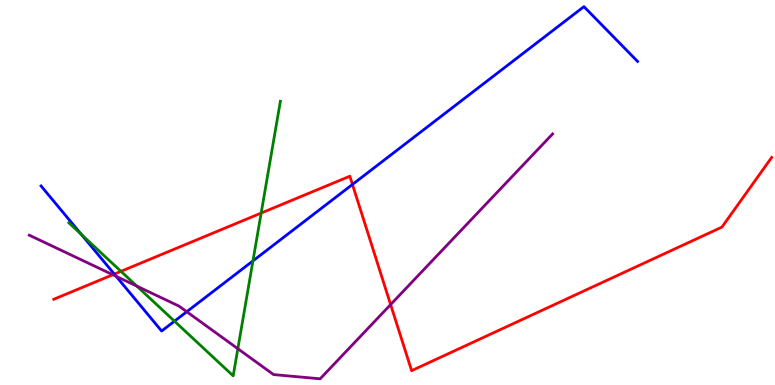[{'lines': ['blue', 'red'], 'intersections': [{'x': 1.48, 'y': 2.88}, {'x': 4.55, 'y': 5.21}]}, {'lines': ['green', 'red'], 'intersections': [{'x': 1.56, 'y': 2.95}, {'x': 3.37, 'y': 4.47}]}, {'lines': ['purple', 'red'], 'intersections': [{'x': 1.46, 'y': 2.86}, {'x': 5.04, 'y': 2.09}]}, {'lines': ['blue', 'green'], 'intersections': [{'x': 1.05, 'y': 3.91}, {'x': 2.25, 'y': 1.66}, {'x': 3.26, 'y': 3.22}]}, {'lines': ['blue', 'purple'], 'intersections': [{'x': 1.5, 'y': 2.82}, {'x': 2.41, 'y': 1.9}]}, {'lines': ['green', 'purple'], 'intersections': [{'x': 1.77, 'y': 2.57}, {'x': 3.07, 'y': 0.942}]}]